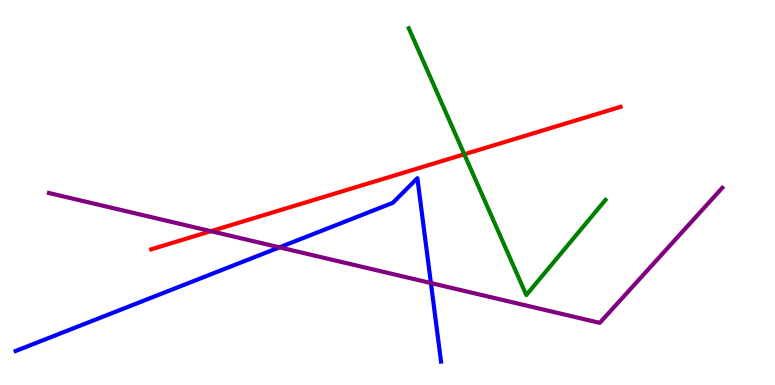[{'lines': ['blue', 'red'], 'intersections': []}, {'lines': ['green', 'red'], 'intersections': [{'x': 5.99, 'y': 5.99}]}, {'lines': ['purple', 'red'], 'intersections': [{'x': 2.72, 'y': 4.0}]}, {'lines': ['blue', 'green'], 'intersections': []}, {'lines': ['blue', 'purple'], 'intersections': [{'x': 3.61, 'y': 3.58}, {'x': 5.56, 'y': 2.65}]}, {'lines': ['green', 'purple'], 'intersections': []}]